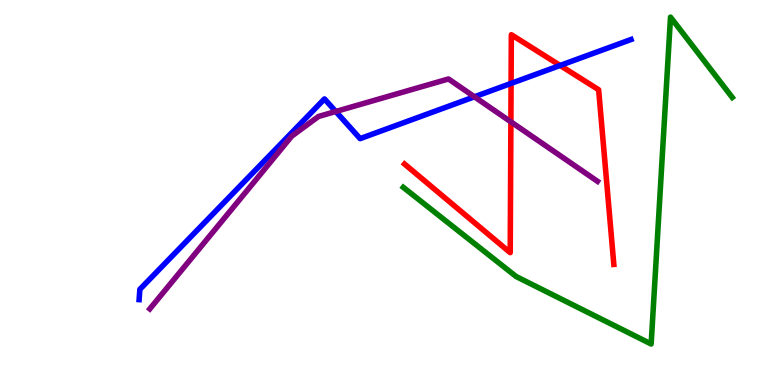[{'lines': ['blue', 'red'], 'intersections': [{'x': 6.59, 'y': 7.83}, {'x': 7.23, 'y': 8.3}]}, {'lines': ['green', 'red'], 'intersections': []}, {'lines': ['purple', 'red'], 'intersections': [{'x': 6.59, 'y': 6.84}]}, {'lines': ['blue', 'green'], 'intersections': []}, {'lines': ['blue', 'purple'], 'intersections': [{'x': 4.33, 'y': 7.1}, {'x': 6.12, 'y': 7.49}]}, {'lines': ['green', 'purple'], 'intersections': []}]